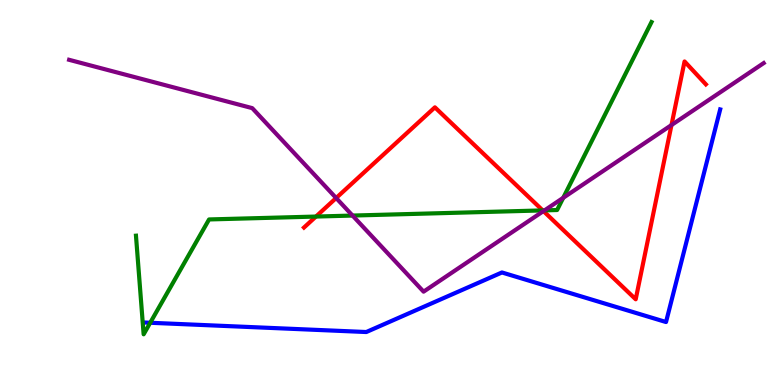[{'lines': ['blue', 'red'], 'intersections': []}, {'lines': ['green', 'red'], 'intersections': [{'x': 4.08, 'y': 4.38}, {'x': 7.0, 'y': 4.53}]}, {'lines': ['purple', 'red'], 'intersections': [{'x': 4.34, 'y': 4.86}, {'x': 7.01, 'y': 4.52}, {'x': 8.66, 'y': 6.75}]}, {'lines': ['blue', 'green'], 'intersections': [{'x': 1.94, 'y': 1.62}]}, {'lines': ['blue', 'purple'], 'intersections': []}, {'lines': ['green', 'purple'], 'intersections': [{'x': 4.55, 'y': 4.4}, {'x': 7.03, 'y': 4.54}, {'x': 7.27, 'y': 4.86}]}]